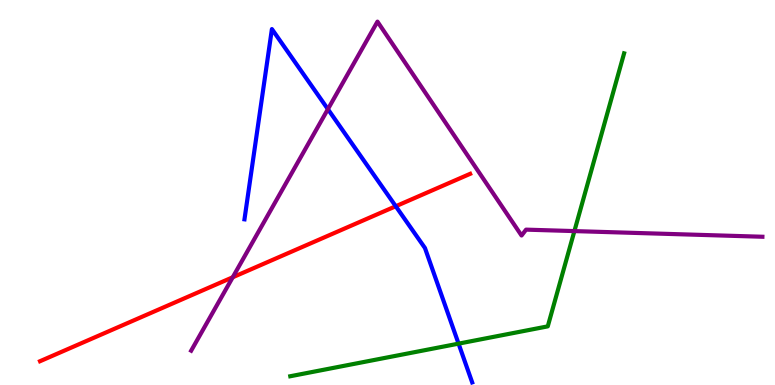[{'lines': ['blue', 'red'], 'intersections': [{'x': 5.11, 'y': 4.64}]}, {'lines': ['green', 'red'], 'intersections': []}, {'lines': ['purple', 'red'], 'intersections': [{'x': 3.0, 'y': 2.8}]}, {'lines': ['blue', 'green'], 'intersections': [{'x': 5.92, 'y': 1.07}]}, {'lines': ['blue', 'purple'], 'intersections': [{'x': 4.23, 'y': 7.16}]}, {'lines': ['green', 'purple'], 'intersections': [{'x': 7.41, 'y': 4.0}]}]